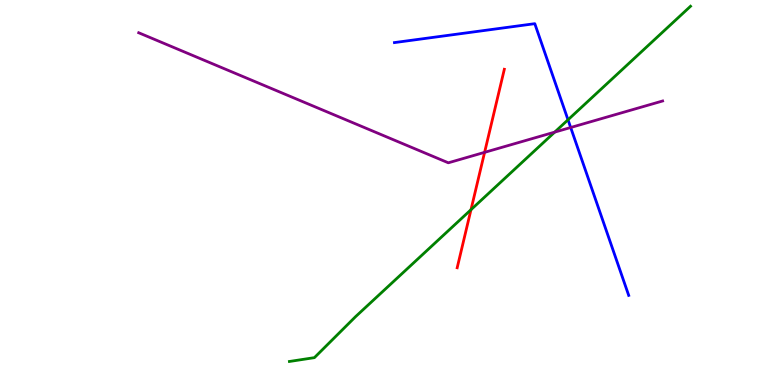[{'lines': ['blue', 'red'], 'intersections': []}, {'lines': ['green', 'red'], 'intersections': [{'x': 6.08, 'y': 4.55}]}, {'lines': ['purple', 'red'], 'intersections': [{'x': 6.25, 'y': 6.04}]}, {'lines': ['blue', 'green'], 'intersections': [{'x': 7.33, 'y': 6.89}]}, {'lines': ['blue', 'purple'], 'intersections': [{'x': 7.36, 'y': 6.69}]}, {'lines': ['green', 'purple'], 'intersections': [{'x': 7.16, 'y': 6.57}]}]